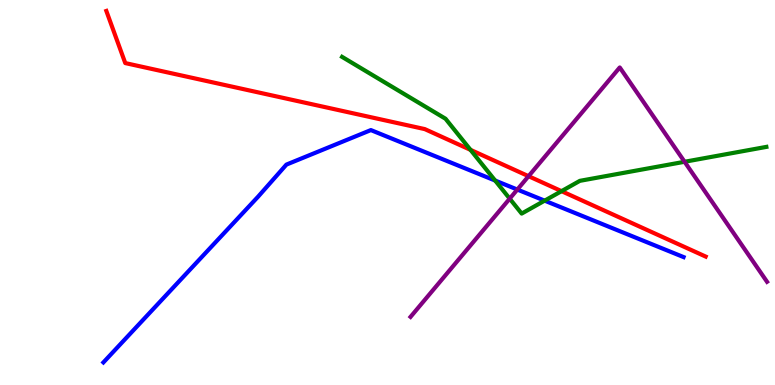[{'lines': ['blue', 'red'], 'intersections': []}, {'lines': ['green', 'red'], 'intersections': [{'x': 6.07, 'y': 6.11}, {'x': 7.25, 'y': 5.03}]}, {'lines': ['purple', 'red'], 'intersections': [{'x': 6.82, 'y': 5.42}]}, {'lines': ['blue', 'green'], 'intersections': [{'x': 6.39, 'y': 5.31}, {'x': 7.03, 'y': 4.79}]}, {'lines': ['blue', 'purple'], 'intersections': [{'x': 6.68, 'y': 5.08}]}, {'lines': ['green', 'purple'], 'intersections': [{'x': 6.58, 'y': 4.84}, {'x': 8.83, 'y': 5.8}]}]